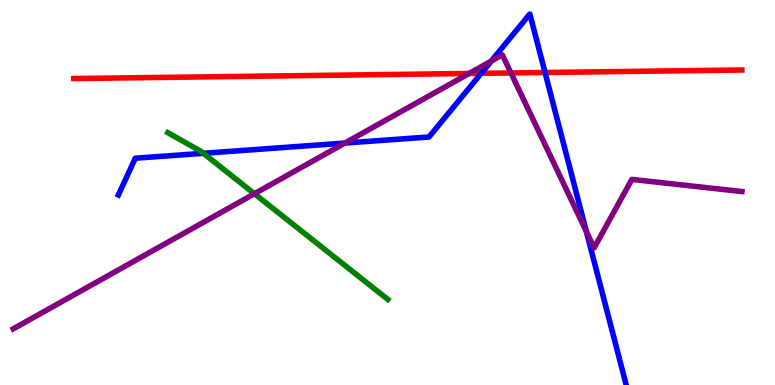[{'lines': ['blue', 'red'], 'intersections': [{'x': 6.21, 'y': 8.1}, {'x': 7.03, 'y': 8.12}]}, {'lines': ['green', 'red'], 'intersections': []}, {'lines': ['purple', 'red'], 'intersections': [{'x': 6.05, 'y': 8.09}, {'x': 6.59, 'y': 8.11}]}, {'lines': ['blue', 'green'], 'intersections': [{'x': 2.62, 'y': 6.02}]}, {'lines': ['blue', 'purple'], 'intersections': [{'x': 4.45, 'y': 6.28}, {'x': 6.34, 'y': 8.41}, {'x': 7.57, 'y': 3.99}]}, {'lines': ['green', 'purple'], 'intersections': [{'x': 3.28, 'y': 4.97}]}]